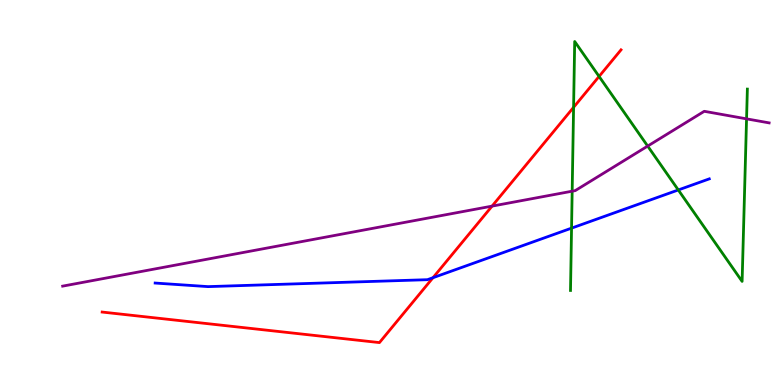[{'lines': ['blue', 'red'], 'intersections': [{'x': 5.59, 'y': 2.79}]}, {'lines': ['green', 'red'], 'intersections': [{'x': 7.4, 'y': 7.21}, {'x': 7.73, 'y': 8.01}]}, {'lines': ['purple', 'red'], 'intersections': [{'x': 6.35, 'y': 4.65}]}, {'lines': ['blue', 'green'], 'intersections': [{'x': 7.37, 'y': 4.07}, {'x': 8.75, 'y': 5.07}]}, {'lines': ['blue', 'purple'], 'intersections': []}, {'lines': ['green', 'purple'], 'intersections': [{'x': 7.38, 'y': 5.03}, {'x': 8.36, 'y': 6.21}, {'x': 9.63, 'y': 6.91}]}]